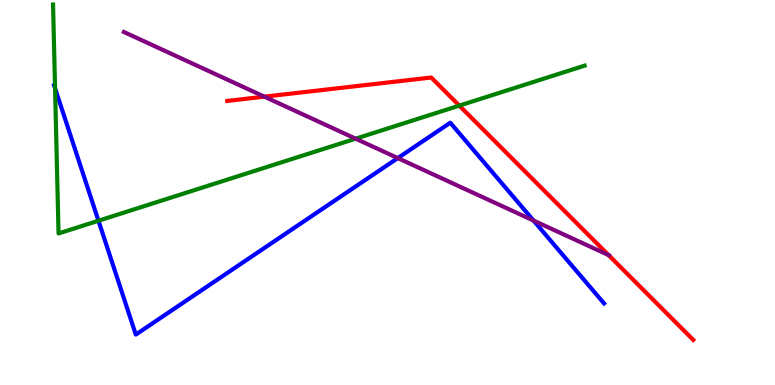[{'lines': ['blue', 'red'], 'intersections': []}, {'lines': ['green', 'red'], 'intersections': [{'x': 5.93, 'y': 7.26}]}, {'lines': ['purple', 'red'], 'intersections': [{'x': 3.41, 'y': 7.49}, {'x': 7.85, 'y': 3.37}]}, {'lines': ['blue', 'green'], 'intersections': [{'x': 0.71, 'y': 7.71}, {'x': 1.27, 'y': 4.27}]}, {'lines': ['blue', 'purple'], 'intersections': [{'x': 5.13, 'y': 5.89}, {'x': 6.88, 'y': 4.27}]}, {'lines': ['green', 'purple'], 'intersections': [{'x': 4.59, 'y': 6.4}]}]